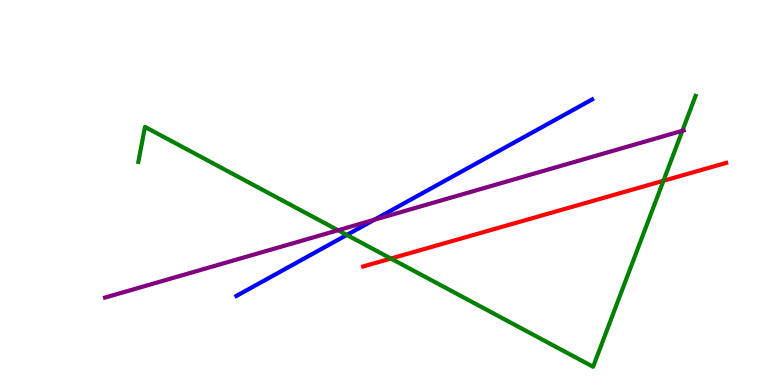[{'lines': ['blue', 'red'], 'intersections': []}, {'lines': ['green', 'red'], 'intersections': [{'x': 5.04, 'y': 3.28}, {'x': 8.56, 'y': 5.3}]}, {'lines': ['purple', 'red'], 'intersections': []}, {'lines': ['blue', 'green'], 'intersections': [{'x': 4.48, 'y': 3.9}]}, {'lines': ['blue', 'purple'], 'intersections': [{'x': 4.83, 'y': 4.29}]}, {'lines': ['green', 'purple'], 'intersections': [{'x': 4.36, 'y': 4.02}, {'x': 8.8, 'y': 6.6}]}]